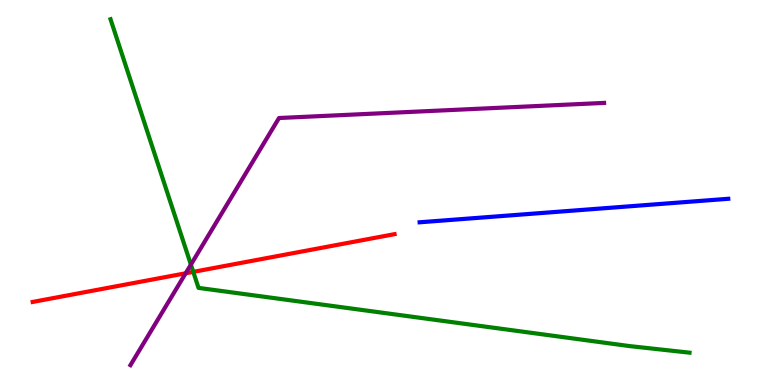[{'lines': ['blue', 'red'], 'intersections': []}, {'lines': ['green', 'red'], 'intersections': [{'x': 2.49, 'y': 2.94}]}, {'lines': ['purple', 'red'], 'intersections': [{'x': 2.4, 'y': 2.9}]}, {'lines': ['blue', 'green'], 'intersections': []}, {'lines': ['blue', 'purple'], 'intersections': []}, {'lines': ['green', 'purple'], 'intersections': [{'x': 2.46, 'y': 3.13}]}]